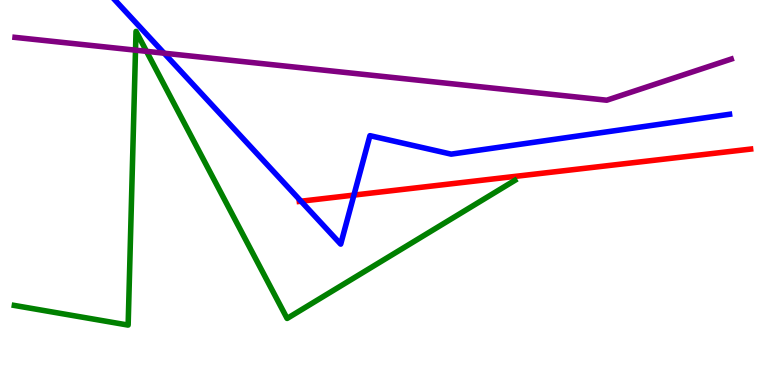[{'lines': ['blue', 'red'], 'intersections': [{'x': 3.88, 'y': 4.77}, {'x': 4.57, 'y': 4.93}]}, {'lines': ['green', 'red'], 'intersections': []}, {'lines': ['purple', 'red'], 'intersections': []}, {'lines': ['blue', 'green'], 'intersections': []}, {'lines': ['blue', 'purple'], 'intersections': [{'x': 2.12, 'y': 8.62}]}, {'lines': ['green', 'purple'], 'intersections': [{'x': 1.75, 'y': 8.7}, {'x': 1.89, 'y': 8.67}]}]